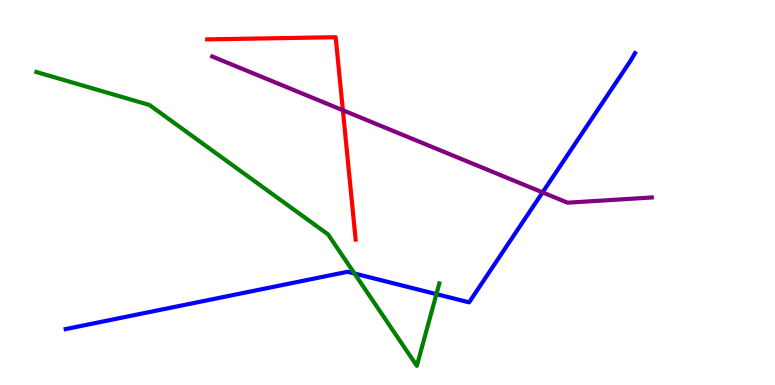[{'lines': ['blue', 'red'], 'intersections': []}, {'lines': ['green', 'red'], 'intersections': []}, {'lines': ['purple', 'red'], 'intersections': [{'x': 4.42, 'y': 7.14}]}, {'lines': ['blue', 'green'], 'intersections': [{'x': 4.57, 'y': 2.9}, {'x': 5.63, 'y': 2.36}]}, {'lines': ['blue', 'purple'], 'intersections': [{'x': 7.0, 'y': 5.0}]}, {'lines': ['green', 'purple'], 'intersections': []}]